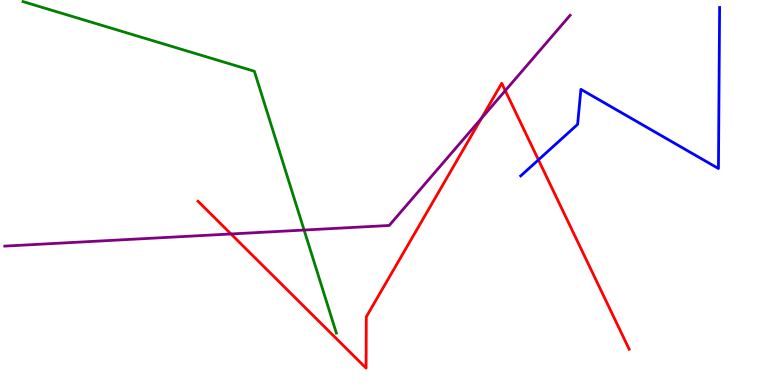[{'lines': ['blue', 'red'], 'intersections': [{'x': 6.95, 'y': 5.85}]}, {'lines': ['green', 'red'], 'intersections': []}, {'lines': ['purple', 'red'], 'intersections': [{'x': 2.98, 'y': 3.92}, {'x': 6.21, 'y': 6.93}, {'x': 6.52, 'y': 7.65}]}, {'lines': ['blue', 'green'], 'intersections': []}, {'lines': ['blue', 'purple'], 'intersections': []}, {'lines': ['green', 'purple'], 'intersections': [{'x': 3.92, 'y': 4.02}]}]